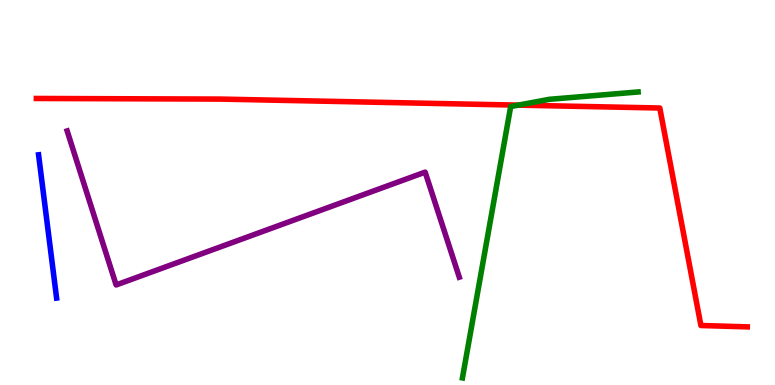[{'lines': ['blue', 'red'], 'intersections': []}, {'lines': ['green', 'red'], 'intersections': [{'x': 6.69, 'y': 7.27}]}, {'lines': ['purple', 'red'], 'intersections': []}, {'lines': ['blue', 'green'], 'intersections': []}, {'lines': ['blue', 'purple'], 'intersections': []}, {'lines': ['green', 'purple'], 'intersections': []}]